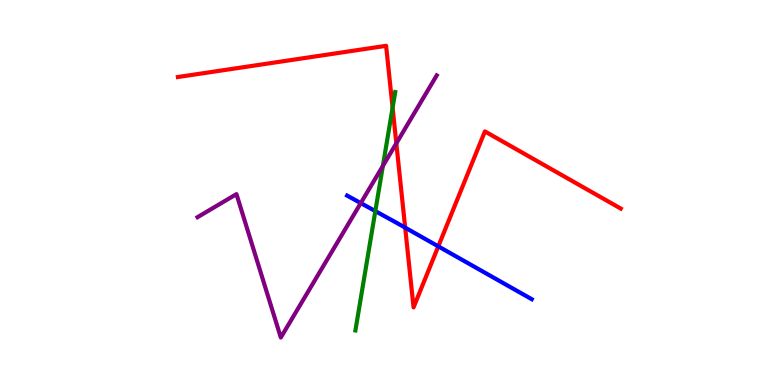[{'lines': ['blue', 'red'], 'intersections': [{'x': 5.23, 'y': 4.09}, {'x': 5.66, 'y': 3.6}]}, {'lines': ['green', 'red'], 'intersections': [{'x': 5.07, 'y': 7.2}]}, {'lines': ['purple', 'red'], 'intersections': [{'x': 5.11, 'y': 6.28}]}, {'lines': ['blue', 'green'], 'intersections': [{'x': 4.84, 'y': 4.52}]}, {'lines': ['blue', 'purple'], 'intersections': [{'x': 4.66, 'y': 4.72}]}, {'lines': ['green', 'purple'], 'intersections': [{'x': 4.94, 'y': 5.69}]}]